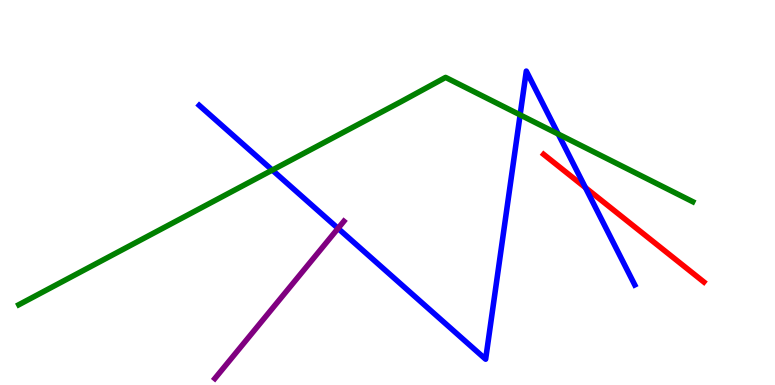[{'lines': ['blue', 'red'], 'intersections': [{'x': 7.55, 'y': 5.13}]}, {'lines': ['green', 'red'], 'intersections': []}, {'lines': ['purple', 'red'], 'intersections': []}, {'lines': ['blue', 'green'], 'intersections': [{'x': 3.51, 'y': 5.58}, {'x': 6.71, 'y': 7.02}, {'x': 7.2, 'y': 6.52}]}, {'lines': ['blue', 'purple'], 'intersections': [{'x': 4.36, 'y': 4.07}]}, {'lines': ['green', 'purple'], 'intersections': []}]